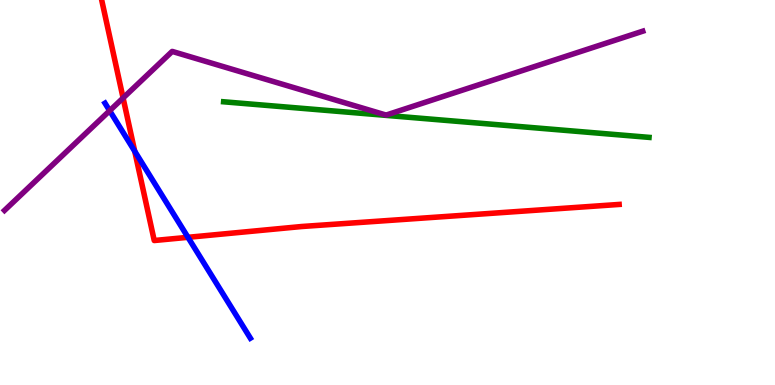[{'lines': ['blue', 'red'], 'intersections': [{'x': 1.74, 'y': 6.07}, {'x': 2.43, 'y': 3.84}]}, {'lines': ['green', 'red'], 'intersections': []}, {'lines': ['purple', 'red'], 'intersections': [{'x': 1.59, 'y': 7.45}]}, {'lines': ['blue', 'green'], 'intersections': []}, {'lines': ['blue', 'purple'], 'intersections': [{'x': 1.42, 'y': 7.12}]}, {'lines': ['green', 'purple'], 'intersections': []}]